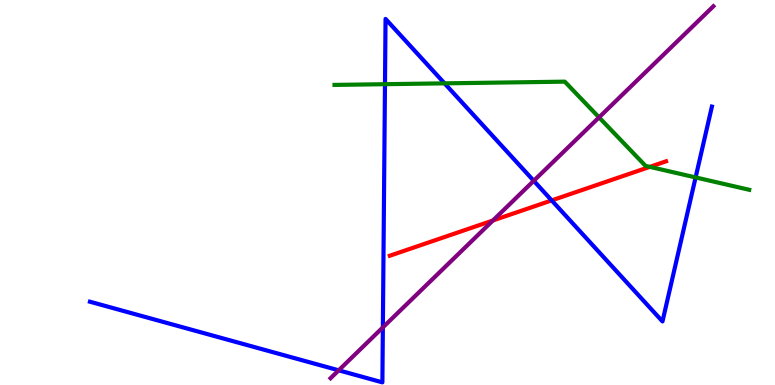[{'lines': ['blue', 'red'], 'intersections': [{'x': 7.12, 'y': 4.79}]}, {'lines': ['green', 'red'], 'intersections': [{'x': 8.38, 'y': 5.67}]}, {'lines': ['purple', 'red'], 'intersections': [{'x': 6.36, 'y': 4.27}]}, {'lines': ['blue', 'green'], 'intersections': [{'x': 4.97, 'y': 7.81}, {'x': 5.74, 'y': 7.84}, {'x': 8.98, 'y': 5.39}]}, {'lines': ['blue', 'purple'], 'intersections': [{'x': 4.37, 'y': 0.381}, {'x': 4.94, 'y': 1.5}, {'x': 6.89, 'y': 5.3}]}, {'lines': ['green', 'purple'], 'intersections': [{'x': 7.73, 'y': 6.95}]}]